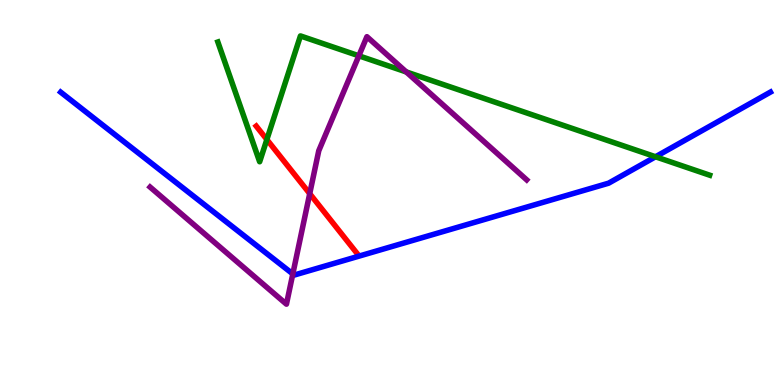[{'lines': ['blue', 'red'], 'intersections': []}, {'lines': ['green', 'red'], 'intersections': [{'x': 3.44, 'y': 6.38}]}, {'lines': ['purple', 'red'], 'intersections': [{'x': 4.0, 'y': 4.97}]}, {'lines': ['blue', 'green'], 'intersections': [{'x': 8.46, 'y': 5.93}]}, {'lines': ['blue', 'purple'], 'intersections': [{'x': 3.78, 'y': 2.88}]}, {'lines': ['green', 'purple'], 'intersections': [{'x': 4.63, 'y': 8.55}, {'x': 5.24, 'y': 8.13}]}]